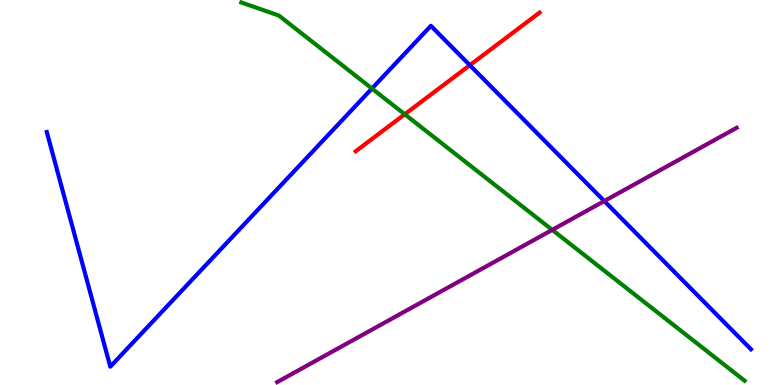[{'lines': ['blue', 'red'], 'intersections': [{'x': 6.06, 'y': 8.31}]}, {'lines': ['green', 'red'], 'intersections': [{'x': 5.22, 'y': 7.03}]}, {'lines': ['purple', 'red'], 'intersections': []}, {'lines': ['blue', 'green'], 'intersections': [{'x': 4.8, 'y': 7.7}]}, {'lines': ['blue', 'purple'], 'intersections': [{'x': 7.8, 'y': 4.78}]}, {'lines': ['green', 'purple'], 'intersections': [{'x': 7.13, 'y': 4.03}]}]